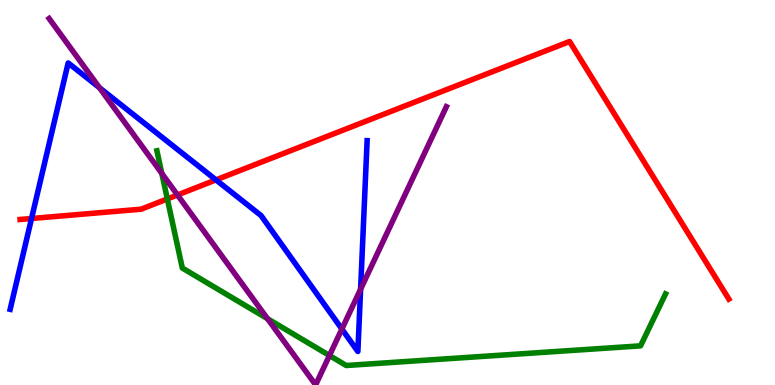[{'lines': ['blue', 'red'], 'intersections': [{'x': 0.407, 'y': 4.32}, {'x': 2.79, 'y': 5.33}]}, {'lines': ['green', 'red'], 'intersections': [{'x': 2.16, 'y': 4.83}]}, {'lines': ['purple', 'red'], 'intersections': [{'x': 2.29, 'y': 4.94}]}, {'lines': ['blue', 'green'], 'intersections': []}, {'lines': ['blue', 'purple'], 'intersections': [{'x': 1.28, 'y': 7.72}, {'x': 4.41, 'y': 1.45}, {'x': 4.65, 'y': 2.49}]}, {'lines': ['green', 'purple'], 'intersections': [{'x': 2.09, 'y': 5.5}, {'x': 3.45, 'y': 1.72}, {'x': 4.25, 'y': 0.766}]}]